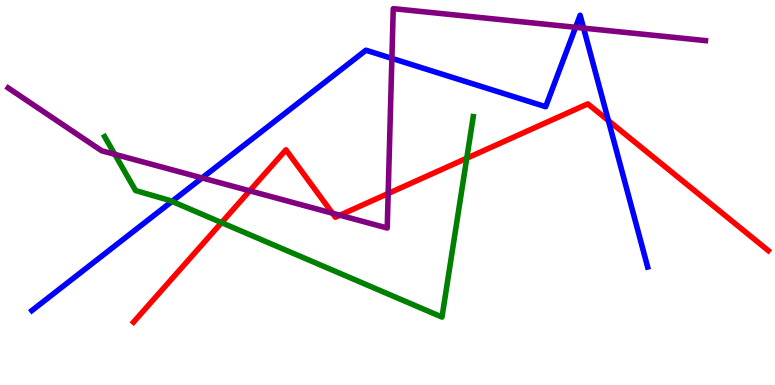[{'lines': ['blue', 'red'], 'intersections': [{'x': 7.85, 'y': 6.87}]}, {'lines': ['green', 'red'], 'intersections': [{'x': 2.86, 'y': 4.22}, {'x': 6.02, 'y': 5.89}]}, {'lines': ['purple', 'red'], 'intersections': [{'x': 3.22, 'y': 5.04}, {'x': 4.29, 'y': 4.46}, {'x': 4.39, 'y': 4.41}, {'x': 5.01, 'y': 4.97}]}, {'lines': ['blue', 'green'], 'intersections': [{'x': 2.22, 'y': 4.77}]}, {'lines': ['blue', 'purple'], 'intersections': [{'x': 2.61, 'y': 5.38}, {'x': 5.06, 'y': 8.48}, {'x': 7.43, 'y': 9.29}, {'x': 7.53, 'y': 9.27}]}, {'lines': ['green', 'purple'], 'intersections': [{'x': 1.48, 'y': 5.99}]}]